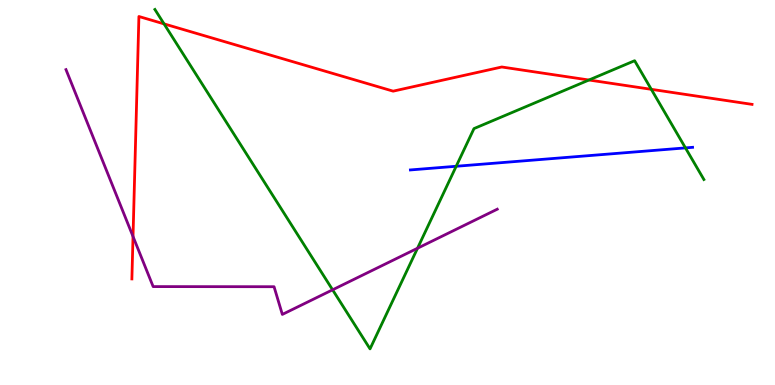[{'lines': ['blue', 'red'], 'intersections': []}, {'lines': ['green', 'red'], 'intersections': [{'x': 2.12, 'y': 9.38}, {'x': 7.6, 'y': 7.92}, {'x': 8.4, 'y': 7.68}]}, {'lines': ['purple', 'red'], 'intersections': [{'x': 1.72, 'y': 3.86}]}, {'lines': ['blue', 'green'], 'intersections': [{'x': 5.89, 'y': 5.68}, {'x': 8.84, 'y': 6.16}]}, {'lines': ['blue', 'purple'], 'intersections': []}, {'lines': ['green', 'purple'], 'intersections': [{'x': 4.29, 'y': 2.47}, {'x': 5.39, 'y': 3.55}]}]